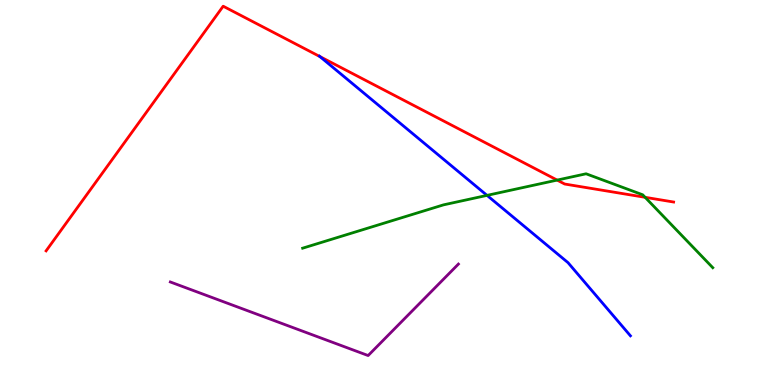[{'lines': ['blue', 'red'], 'intersections': [{'x': 4.13, 'y': 8.53}]}, {'lines': ['green', 'red'], 'intersections': [{'x': 7.19, 'y': 5.32}, {'x': 8.32, 'y': 4.87}]}, {'lines': ['purple', 'red'], 'intersections': []}, {'lines': ['blue', 'green'], 'intersections': [{'x': 6.28, 'y': 4.93}]}, {'lines': ['blue', 'purple'], 'intersections': []}, {'lines': ['green', 'purple'], 'intersections': []}]